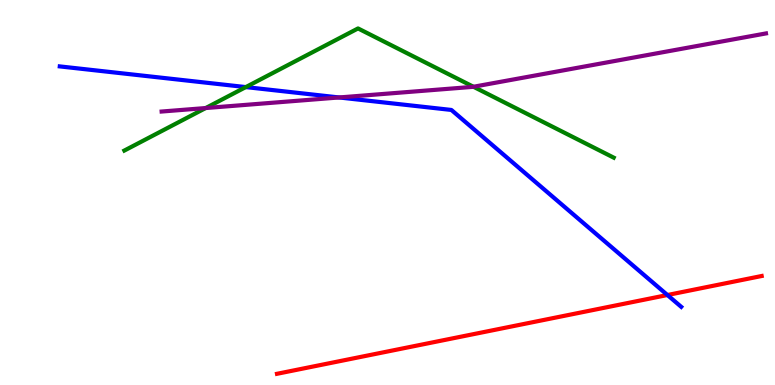[{'lines': ['blue', 'red'], 'intersections': [{'x': 8.61, 'y': 2.34}]}, {'lines': ['green', 'red'], 'intersections': []}, {'lines': ['purple', 'red'], 'intersections': []}, {'lines': ['blue', 'green'], 'intersections': [{'x': 3.17, 'y': 7.74}]}, {'lines': ['blue', 'purple'], 'intersections': [{'x': 4.38, 'y': 7.47}]}, {'lines': ['green', 'purple'], 'intersections': [{'x': 2.65, 'y': 7.19}, {'x': 6.11, 'y': 7.75}]}]